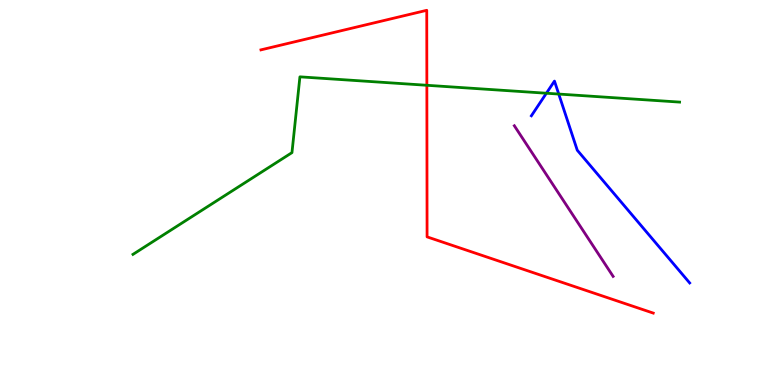[{'lines': ['blue', 'red'], 'intersections': []}, {'lines': ['green', 'red'], 'intersections': [{'x': 5.51, 'y': 7.78}]}, {'lines': ['purple', 'red'], 'intersections': []}, {'lines': ['blue', 'green'], 'intersections': [{'x': 7.05, 'y': 7.58}, {'x': 7.21, 'y': 7.56}]}, {'lines': ['blue', 'purple'], 'intersections': []}, {'lines': ['green', 'purple'], 'intersections': []}]